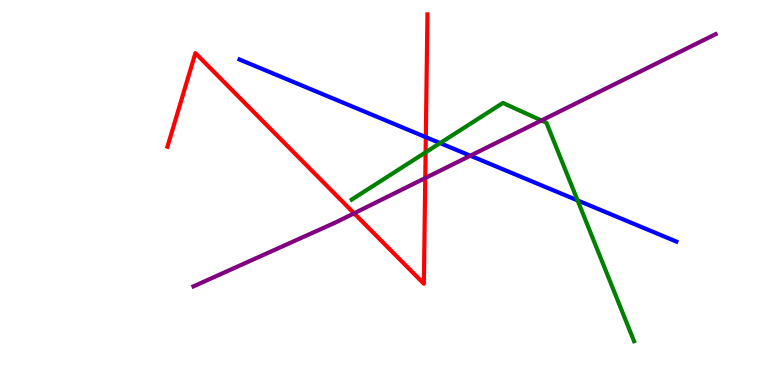[{'lines': ['blue', 'red'], 'intersections': [{'x': 5.49, 'y': 6.44}]}, {'lines': ['green', 'red'], 'intersections': [{'x': 5.49, 'y': 6.04}]}, {'lines': ['purple', 'red'], 'intersections': [{'x': 4.57, 'y': 4.46}, {'x': 5.49, 'y': 5.38}]}, {'lines': ['blue', 'green'], 'intersections': [{'x': 5.68, 'y': 6.28}, {'x': 7.45, 'y': 4.79}]}, {'lines': ['blue', 'purple'], 'intersections': [{'x': 6.07, 'y': 5.96}]}, {'lines': ['green', 'purple'], 'intersections': [{'x': 6.99, 'y': 6.87}]}]